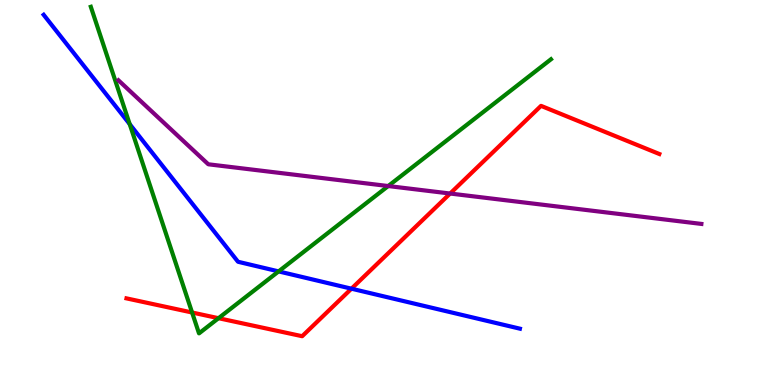[{'lines': ['blue', 'red'], 'intersections': [{'x': 4.53, 'y': 2.5}]}, {'lines': ['green', 'red'], 'intersections': [{'x': 2.48, 'y': 1.88}, {'x': 2.82, 'y': 1.74}]}, {'lines': ['purple', 'red'], 'intersections': [{'x': 5.81, 'y': 4.97}]}, {'lines': ['blue', 'green'], 'intersections': [{'x': 1.67, 'y': 6.78}, {'x': 3.59, 'y': 2.95}]}, {'lines': ['blue', 'purple'], 'intersections': []}, {'lines': ['green', 'purple'], 'intersections': [{'x': 5.01, 'y': 5.17}]}]